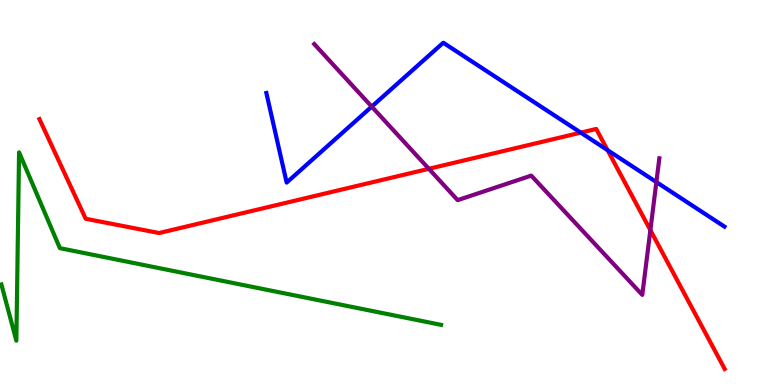[{'lines': ['blue', 'red'], 'intersections': [{'x': 7.49, 'y': 6.56}, {'x': 7.84, 'y': 6.1}]}, {'lines': ['green', 'red'], 'intersections': []}, {'lines': ['purple', 'red'], 'intersections': [{'x': 5.53, 'y': 5.62}, {'x': 8.39, 'y': 4.02}]}, {'lines': ['blue', 'green'], 'intersections': []}, {'lines': ['blue', 'purple'], 'intersections': [{'x': 4.8, 'y': 7.23}, {'x': 8.47, 'y': 5.27}]}, {'lines': ['green', 'purple'], 'intersections': []}]